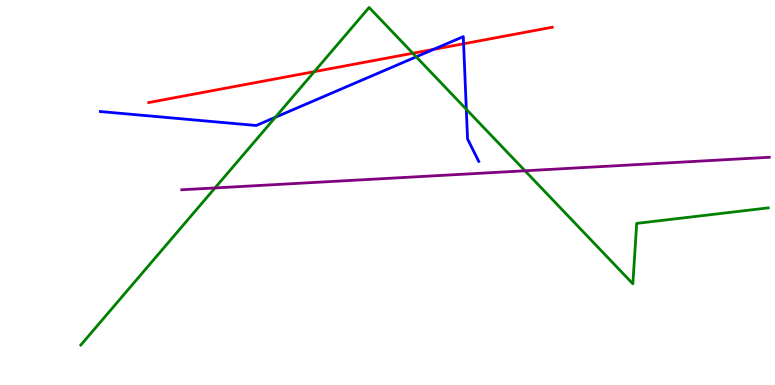[{'lines': ['blue', 'red'], 'intersections': [{'x': 5.59, 'y': 8.72}, {'x': 5.98, 'y': 8.86}]}, {'lines': ['green', 'red'], 'intersections': [{'x': 4.06, 'y': 8.14}, {'x': 5.33, 'y': 8.62}]}, {'lines': ['purple', 'red'], 'intersections': []}, {'lines': ['blue', 'green'], 'intersections': [{'x': 3.55, 'y': 6.95}, {'x': 5.37, 'y': 8.52}, {'x': 6.02, 'y': 7.16}]}, {'lines': ['blue', 'purple'], 'intersections': []}, {'lines': ['green', 'purple'], 'intersections': [{'x': 2.77, 'y': 5.12}, {'x': 6.77, 'y': 5.56}]}]